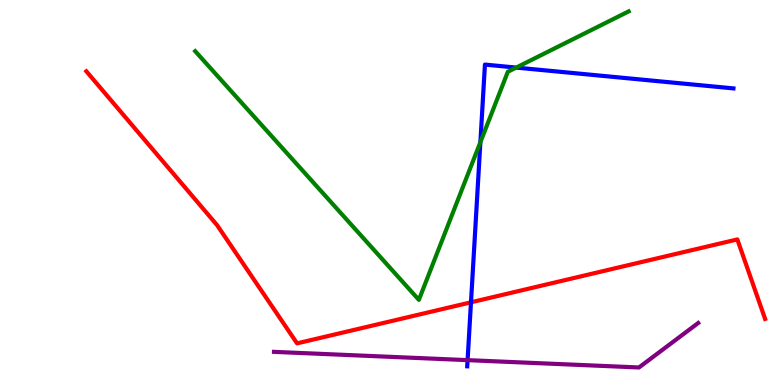[{'lines': ['blue', 'red'], 'intersections': [{'x': 6.08, 'y': 2.15}]}, {'lines': ['green', 'red'], 'intersections': []}, {'lines': ['purple', 'red'], 'intersections': []}, {'lines': ['blue', 'green'], 'intersections': [{'x': 6.2, 'y': 6.31}, {'x': 6.66, 'y': 8.24}]}, {'lines': ['blue', 'purple'], 'intersections': [{'x': 6.03, 'y': 0.646}]}, {'lines': ['green', 'purple'], 'intersections': []}]